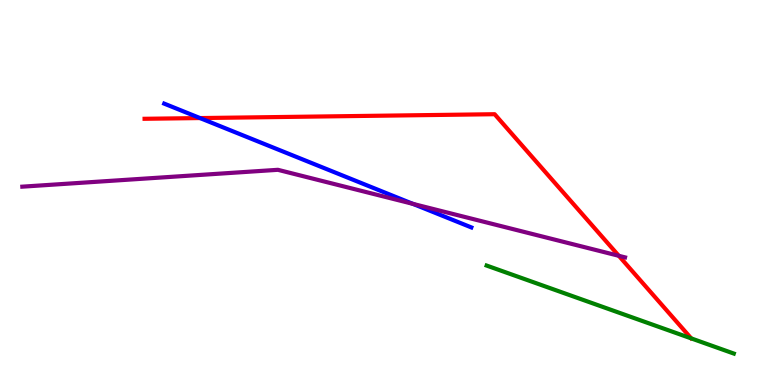[{'lines': ['blue', 'red'], 'intersections': [{'x': 2.58, 'y': 6.93}]}, {'lines': ['green', 'red'], 'intersections': []}, {'lines': ['purple', 'red'], 'intersections': [{'x': 7.98, 'y': 3.36}]}, {'lines': ['blue', 'green'], 'intersections': []}, {'lines': ['blue', 'purple'], 'intersections': [{'x': 5.33, 'y': 4.7}]}, {'lines': ['green', 'purple'], 'intersections': []}]